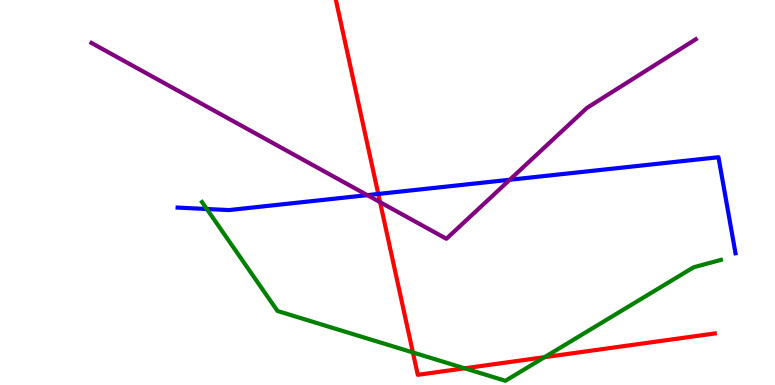[{'lines': ['blue', 'red'], 'intersections': [{'x': 4.88, 'y': 4.96}]}, {'lines': ['green', 'red'], 'intersections': [{'x': 5.33, 'y': 0.845}, {'x': 6.0, 'y': 0.434}, {'x': 7.03, 'y': 0.723}]}, {'lines': ['purple', 'red'], 'intersections': [{'x': 4.9, 'y': 4.75}]}, {'lines': ['blue', 'green'], 'intersections': [{'x': 2.67, 'y': 4.57}]}, {'lines': ['blue', 'purple'], 'intersections': [{'x': 4.74, 'y': 4.93}, {'x': 6.58, 'y': 5.33}]}, {'lines': ['green', 'purple'], 'intersections': []}]